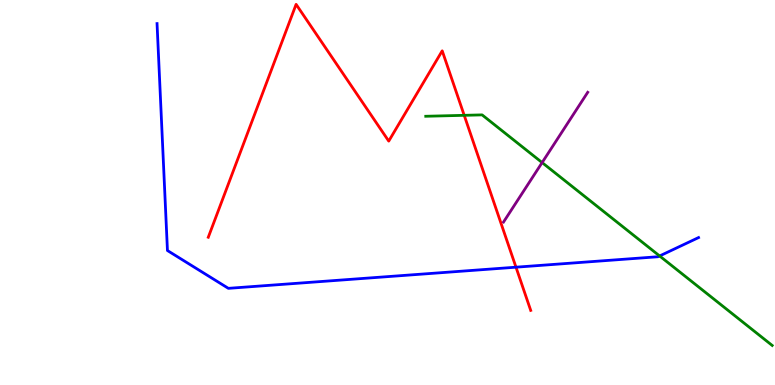[{'lines': ['blue', 'red'], 'intersections': [{'x': 6.66, 'y': 3.06}]}, {'lines': ['green', 'red'], 'intersections': [{'x': 5.99, 'y': 7.0}]}, {'lines': ['purple', 'red'], 'intersections': []}, {'lines': ['blue', 'green'], 'intersections': [{'x': 8.51, 'y': 3.35}]}, {'lines': ['blue', 'purple'], 'intersections': []}, {'lines': ['green', 'purple'], 'intersections': [{'x': 7.0, 'y': 5.78}]}]